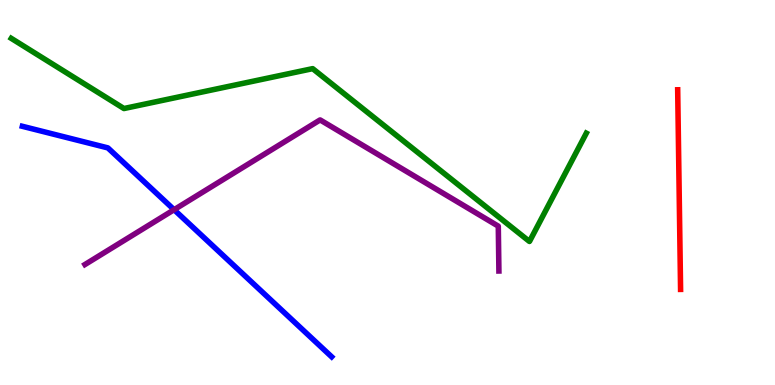[{'lines': ['blue', 'red'], 'intersections': []}, {'lines': ['green', 'red'], 'intersections': []}, {'lines': ['purple', 'red'], 'intersections': []}, {'lines': ['blue', 'green'], 'intersections': []}, {'lines': ['blue', 'purple'], 'intersections': [{'x': 2.25, 'y': 4.55}]}, {'lines': ['green', 'purple'], 'intersections': []}]